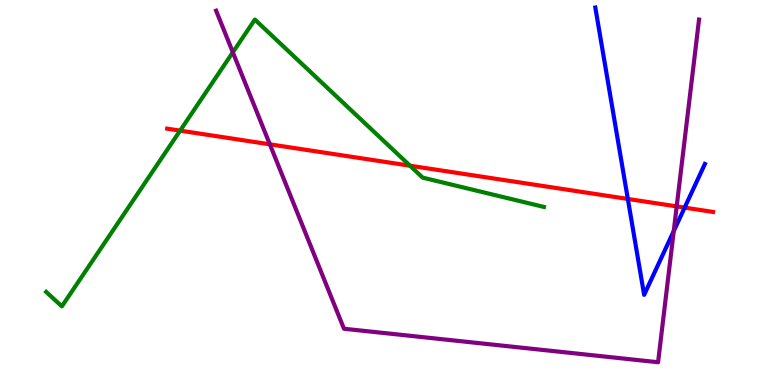[{'lines': ['blue', 'red'], 'intersections': [{'x': 8.1, 'y': 4.83}, {'x': 8.83, 'y': 4.61}]}, {'lines': ['green', 'red'], 'intersections': [{'x': 2.32, 'y': 6.61}, {'x': 5.29, 'y': 5.7}]}, {'lines': ['purple', 'red'], 'intersections': [{'x': 3.48, 'y': 6.25}, {'x': 8.73, 'y': 4.64}]}, {'lines': ['blue', 'green'], 'intersections': []}, {'lines': ['blue', 'purple'], 'intersections': [{'x': 8.69, 'y': 4.0}]}, {'lines': ['green', 'purple'], 'intersections': [{'x': 3.0, 'y': 8.64}]}]